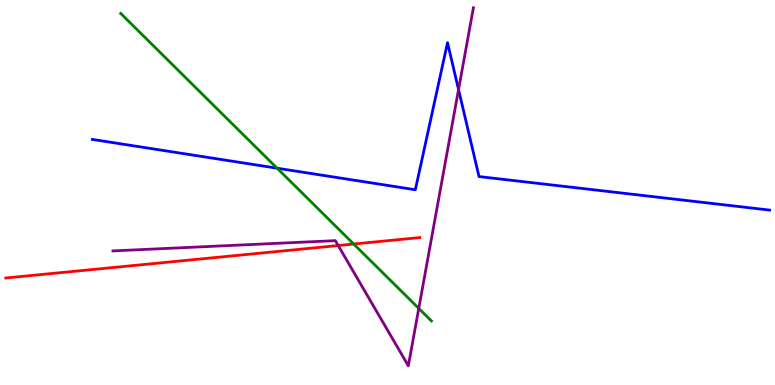[{'lines': ['blue', 'red'], 'intersections': []}, {'lines': ['green', 'red'], 'intersections': [{'x': 4.56, 'y': 3.66}]}, {'lines': ['purple', 'red'], 'intersections': [{'x': 4.36, 'y': 3.62}]}, {'lines': ['blue', 'green'], 'intersections': [{'x': 3.58, 'y': 5.63}]}, {'lines': ['blue', 'purple'], 'intersections': [{'x': 5.92, 'y': 7.67}]}, {'lines': ['green', 'purple'], 'intersections': [{'x': 5.4, 'y': 1.99}]}]